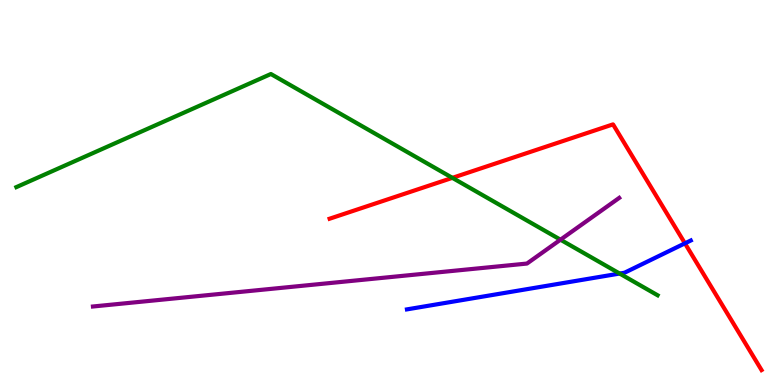[{'lines': ['blue', 'red'], 'intersections': [{'x': 8.84, 'y': 3.68}]}, {'lines': ['green', 'red'], 'intersections': [{'x': 5.84, 'y': 5.38}]}, {'lines': ['purple', 'red'], 'intersections': []}, {'lines': ['blue', 'green'], 'intersections': [{'x': 8.0, 'y': 2.89}]}, {'lines': ['blue', 'purple'], 'intersections': []}, {'lines': ['green', 'purple'], 'intersections': [{'x': 7.23, 'y': 3.77}]}]